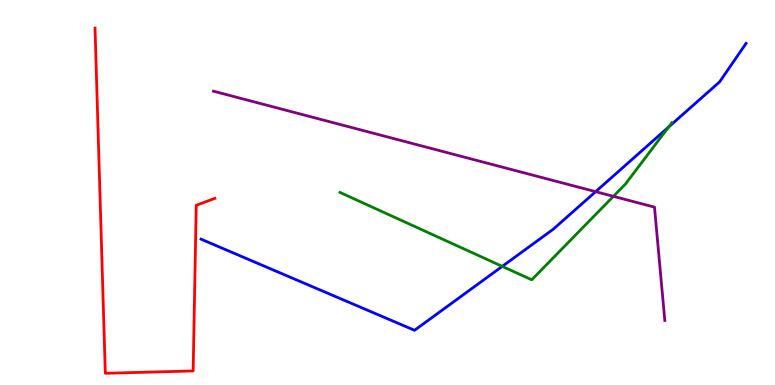[{'lines': ['blue', 'red'], 'intersections': []}, {'lines': ['green', 'red'], 'intersections': []}, {'lines': ['purple', 'red'], 'intersections': []}, {'lines': ['blue', 'green'], 'intersections': [{'x': 6.48, 'y': 3.08}, {'x': 8.63, 'y': 6.7}]}, {'lines': ['blue', 'purple'], 'intersections': [{'x': 7.69, 'y': 5.02}]}, {'lines': ['green', 'purple'], 'intersections': [{'x': 7.92, 'y': 4.9}]}]